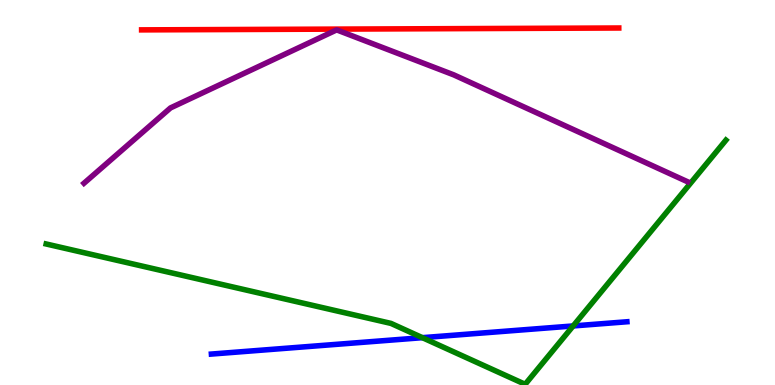[{'lines': ['blue', 'red'], 'intersections': []}, {'lines': ['green', 'red'], 'intersections': []}, {'lines': ['purple', 'red'], 'intersections': []}, {'lines': ['blue', 'green'], 'intersections': [{'x': 5.45, 'y': 1.23}, {'x': 7.4, 'y': 1.53}]}, {'lines': ['blue', 'purple'], 'intersections': []}, {'lines': ['green', 'purple'], 'intersections': []}]